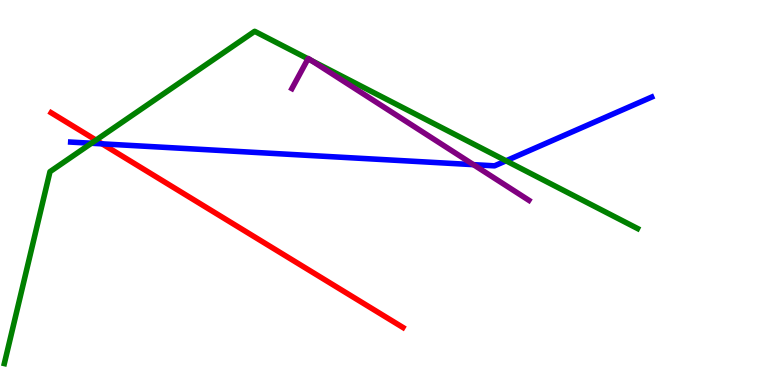[{'lines': ['blue', 'red'], 'intersections': [{'x': 1.32, 'y': 6.26}]}, {'lines': ['green', 'red'], 'intersections': [{'x': 1.24, 'y': 6.36}]}, {'lines': ['purple', 'red'], 'intersections': []}, {'lines': ['blue', 'green'], 'intersections': [{'x': 1.18, 'y': 6.28}, {'x': 6.53, 'y': 5.82}]}, {'lines': ['blue', 'purple'], 'intersections': [{'x': 6.11, 'y': 5.72}]}, {'lines': ['green', 'purple'], 'intersections': [{'x': 3.97, 'y': 8.47}, {'x': 4.02, 'y': 8.43}]}]